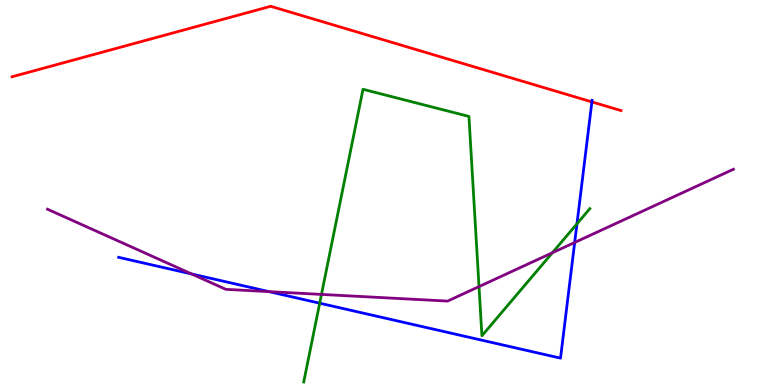[{'lines': ['blue', 'red'], 'intersections': [{'x': 7.64, 'y': 7.35}]}, {'lines': ['green', 'red'], 'intersections': []}, {'lines': ['purple', 'red'], 'intersections': []}, {'lines': ['blue', 'green'], 'intersections': [{'x': 4.13, 'y': 2.12}, {'x': 7.44, 'y': 4.19}]}, {'lines': ['blue', 'purple'], 'intersections': [{'x': 2.47, 'y': 2.88}, {'x': 3.47, 'y': 2.43}, {'x': 7.42, 'y': 3.7}]}, {'lines': ['green', 'purple'], 'intersections': [{'x': 4.15, 'y': 2.35}, {'x': 6.18, 'y': 2.56}, {'x': 7.13, 'y': 3.43}]}]